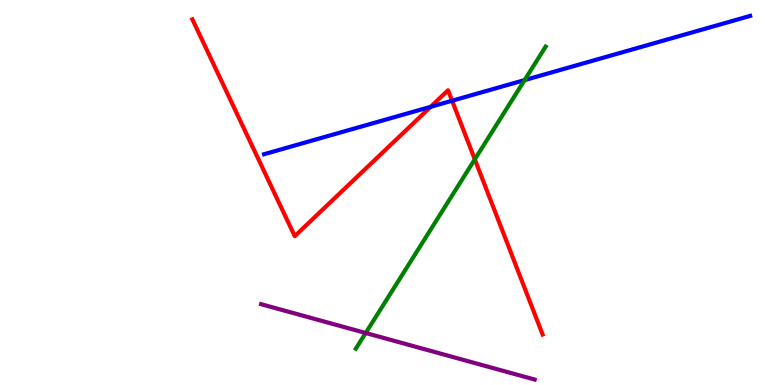[{'lines': ['blue', 'red'], 'intersections': [{'x': 5.56, 'y': 7.23}, {'x': 5.83, 'y': 7.38}]}, {'lines': ['green', 'red'], 'intersections': [{'x': 6.13, 'y': 5.86}]}, {'lines': ['purple', 'red'], 'intersections': []}, {'lines': ['blue', 'green'], 'intersections': [{'x': 6.77, 'y': 7.92}]}, {'lines': ['blue', 'purple'], 'intersections': []}, {'lines': ['green', 'purple'], 'intersections': [{'x': 4.72, 'y': 1.35}]}]